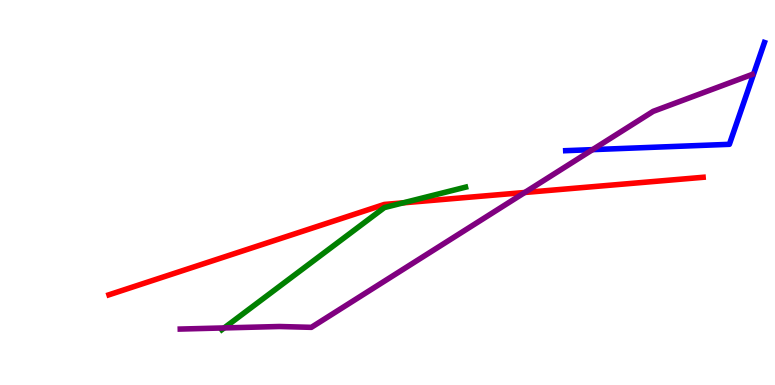[{'lines': ['blue', 'red'], 'intersections': []}, {'lines': ['green', 'red'], 'intersections': [{'x': 5.2, 'y': 4.73}]}, {'lines': ['purple', 'red'], 'intersections': [{'x': 6.77, 'y': 5.0}]}, {'lines': ['blue', 'green'], 'intersections': []}, {'lines': ['blue', 'purple'], 'intersections': [{'x': 7.65, 'y': 6.11}]}, {'lines': ['green', 'purple'], 'intersections': [{'x': 2.89, 'y': 1.48}]}]